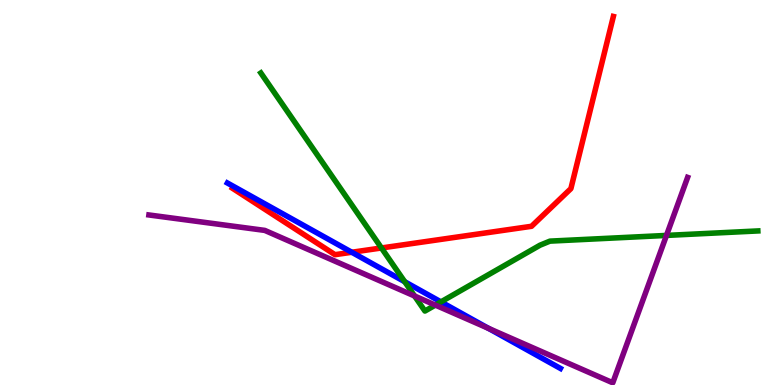[{'lines': ['blue', 'red'], 'intersections': [{'x': 4.54, 'y': 3.45}]}, {'lines': ['green', 'red'], 'intersections': [{'x': 4.92, 'y': 3.56}]}, {'lines': ['purple', 'red'], 'intersections': []}, {'lines': ['blue', 'green'], 'intersections': [{'x': 5.22, 'y': 2.68}, {'x': 5.69, 'y': 2.16}]}, {'lines': ['blue', 'purple'], 'intersections': [{'x': 6.3, 'y': 1.47}]}, {'lines': ['green', 'purple'], 'intersections': [{'x': 5.35, 'y': 2.31}, {'x': 5.62, 'y': 2.08}, {'x': 8.6, 'y': 3.89}]}]